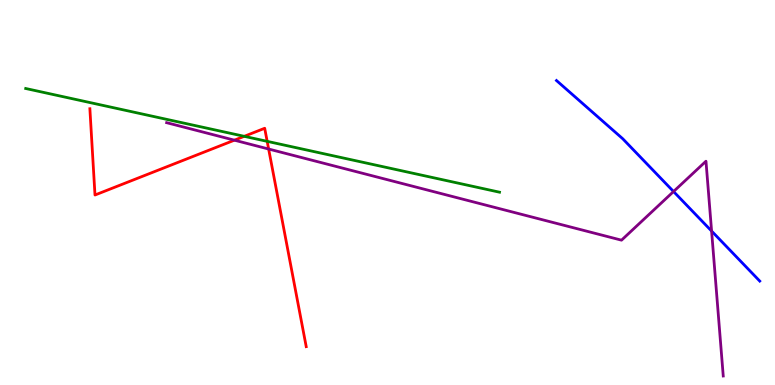[{'lines': ['blue', 'red'], 'intersections': []}, {'lines': ['green', 'red'], 'intersections': [{'x': 3.15, 'y': 6.46}, {'x': 3.45, 'y': 6.33}]}, {'lines': ['purple', 'red'], 'intersections': [{'x': 3.02, 'y': 6.36}, {'x': 3.47, 'y': 6.13}]}, {'lines': ['blue', 'green'], 'intersections': []}, {'lines': ['blue', 'purple'], 'intersections': [{'x': 8.69, 'y': 5.03}, {'x': 9.18, 'y': 4.0}]}, {'lines': ['green', 'purple'], 'intersections': []}]